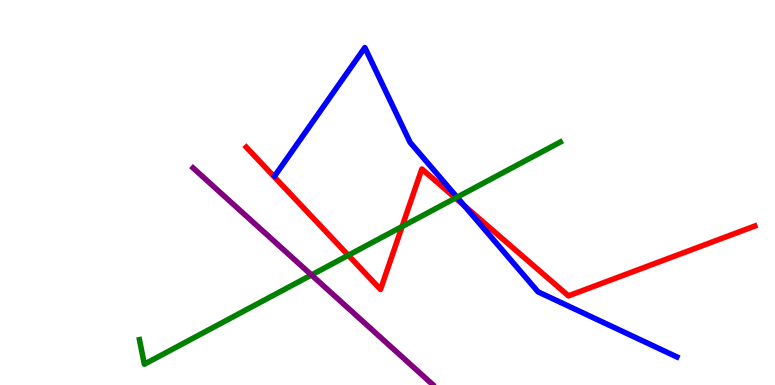[{'lines': ['blue', 'red'], 'intersections': [{'x': 5.99, 'y': 4.65}]}, {'lines': ['green', 'red'], 'intersections': [{'x': 4.49, 'y': 3.37}, {'x': 5.19, 'y': 4.12}, {'x': 5.88, 'y': 4.86}]}, {'lines': ['purple', 'red'], 'intersections': []}, {'lines': ['blue', 'green'], 'intersections': [{'x': 5.9, 'y': 4.88}]}, {'lines': ['blue', 'purple'], 'intersections': []}, {'lines': ['green', 'purple'], 'intersections': [{'x': 4.02, 'y': 2.86}]}]